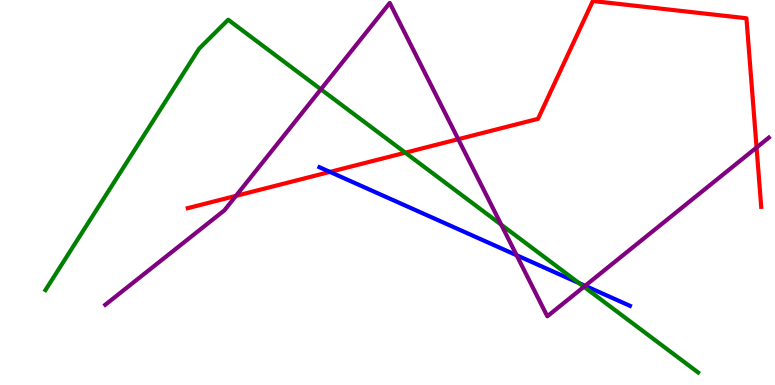[{'lines': ['blue', 'red'], 'intersections': [{'x': 4.26, 'y': 5.53}]}, {'lines': ['green', 'red'], 'intersections': [{'x': 5.23, 'y': 6.03}]}, {'lines': ['purple', 'red'], 'intersections': [{'x': 3.04, 'y': 4.91}, {'x': 5.91, 'y': 6.38}, {'x': 9.76, 'y': 6.17}]}, {'lines': ['blue', 'green'], 'intersections': [{'x': 7.47, 'y': 2.65}]}, {'lines': ['blue', 'purple'], 'intersections': [{'x': 6.67, 'y': 3.37}, {'x': 7.55, 'y': 2.58}]}, {'lines': ['green', 'purple'], 'intersections': [{'x': 4.14, 'y': 7.68}, {'x': 6.47, 'y': 4.16}, {'x': 7.53, 'y': 2.55}]}]